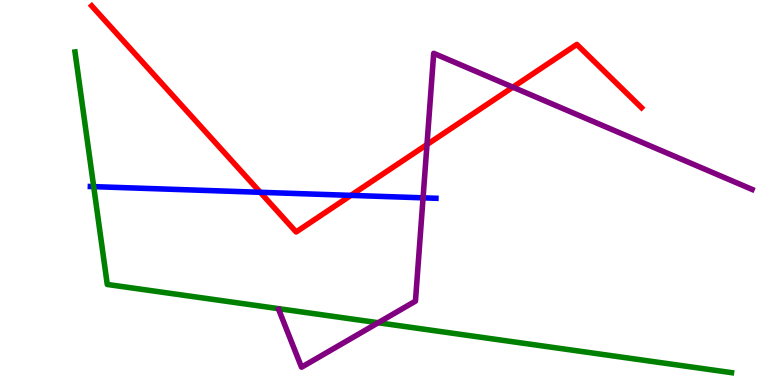[{'lines': ['blue', 'red'], 'intersections': [{'x': 3.36, 'y': 5.01}, {'x': 4.53, 'y': 4.93}]}, {'lines': ['green', 'red'], 'intersections': []}, {'lines': ['purple', 'red'], 'intersections': [{'x': 5.51, 'y': 6.25}, {'x': 6.62, 'y': 7.74}]}, {'lines': ['blue', 'green'], 'intersections': [{'x': 1.21, 'y': 5.15}]}, {'lines': ['blue', 'purple'], 'intersections': [{'x': 5.46, 'y': 4.86}]}, {'lines': ['green', 'purple'], 'intersections': [{'x': 4.88, 'y': 1.62}]}]